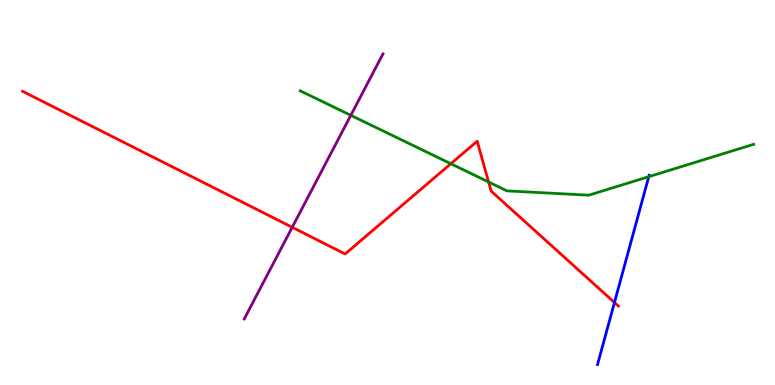[{'lines': ['blue', 'red'], 'intersections': [{'x': 7.93, 'y': 2.14}]}, {'lines': ['green', 'red'], 'intersections': [{'x': 5.82, 'y': 5.75}, {'x': 6.3, 'y': 5.27}]}, {'lines': ['purple', 'red'], 'intersections': [{'x': 3.77, 'y': 4.1}]}, {'lines': ['blue', 'green'], 'intersections': [{'x': 8.37, 'y': 5.41}]}, {'lines': ['blue', 'purple'], 'intersections': []}, {'lines': ['green', 'purple'], 'intersections': [{'x': 4.53, 'y': 7.0}]}]